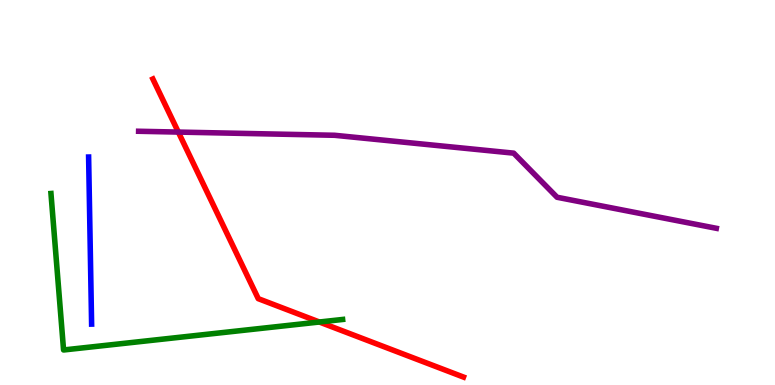[{'lines': ['blue', 'red'], 'intersections': []}, {'lines': ['green', 'red'], 'intersections': [{'x': 4.12, 'y': 1.64}]}, {'lines': ['purple', 'red'], 'intersections': [{'x': 2.3, 'y': 6.57}]}, {'lines': ['blue', 'green'], 'intersections': []}, {'lines': ['blue', 'purple'], 'intersections': []}, {'lines': ['green', 'purple'], 'intersections': []}]